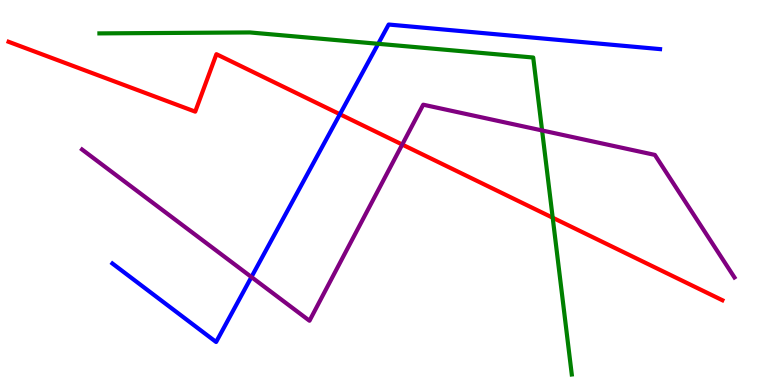[{'lines': ['blue', 'red'], 'intersections': [{'x': 4.39, 'y': 7.03}]}, {'lines': ['green', 'red'], 'intersections': [{'x': 7.13, 'y': 4.35}]}, {'lines': ['purple', 'red'], 'intersections': [{'x': 5.19, 'y': 6.25}]}, {'lines': ['blue', 'green'], 'intersections': [{'x': 4.88, 'y': 8.86}]}, {'lines': ['blue', 'purple'], 'intersections': [{'x': 3.24, 'y': 2.8}]}, {'lines': ['green', 'purple'], 'intersections': [{'x': 6.99, 'y': 6.61}]}]